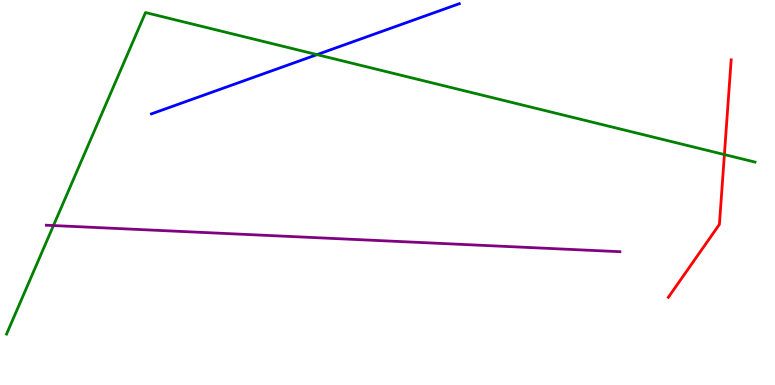[{'lines': ['blue', 'red'], 'intersections': []}, {'lines': ['green', 'red'], 'intersections': [{'x': 9.35, 'y': 5.99}]}, {'lines': ['purple', 'red'], 'intersections': []}, {'lines': ['blue', 'green'], 'intersections': [{'x': 4.09, 'y': 8.58}]}, {'lines': ['blue', 'purple'], 'intersections': []}, {'lines': ['green', 'purple'], 'intersections': [{'x': 0.69, 'y': 4.14}]}]